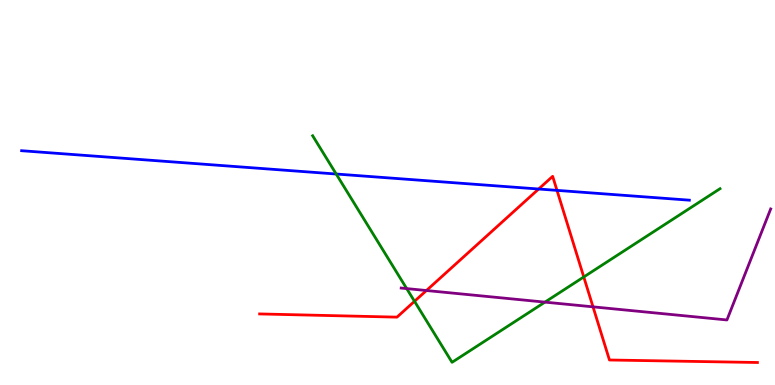[{'lines': ['blue', 'red'], 'intersections': [{'x': 6.95, 'y': 5.09}, {'x': 7.19, 'y': 5.06}]}, {'lines': ['green', 'red'], 'intersections': [{'x': 5.35, 'y': 2.17}, {'x': 7.53, 'y': 2.81}]}, {'lines': ['purple', 'red'], 'intersections': [{'x': 5.5, 'y': 2.45}, {'x': 7.65, 'y': 2.03}]}, {'lines': ['blue', 'green'], 'intersections': [{'x': 4.34, 'y': 5.48}]}, {'lines': ['blue', 'purple'], 'intersections': []}, {'lines': ['green', 'purple'], 'intersections': [{'x': 5.25, 'y': 2.5}, {'x': 7.03, 'y': 2.15}]}]